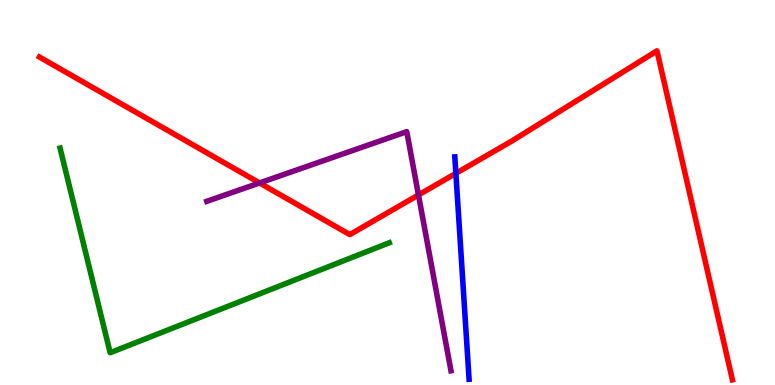[{'lines': ['blue', 'red'], 'intersections': [{'x': 5.88, 'y': 5.5}]}, {'lines': ['green', 'red'], 'intersections': []}, {'lines': ['purple', 'red'], 'intersections': [{'x': 3.35, 'y': 5.25}, {'x': 5.4, 'y': 4.94}]}, {'lines': ['blue', 'green'], 'intersections': []}, {'lines': ['blue', 'purple'], 'intersections': []}, {'lines': ['green', 'purple'], 'intersections': []}]